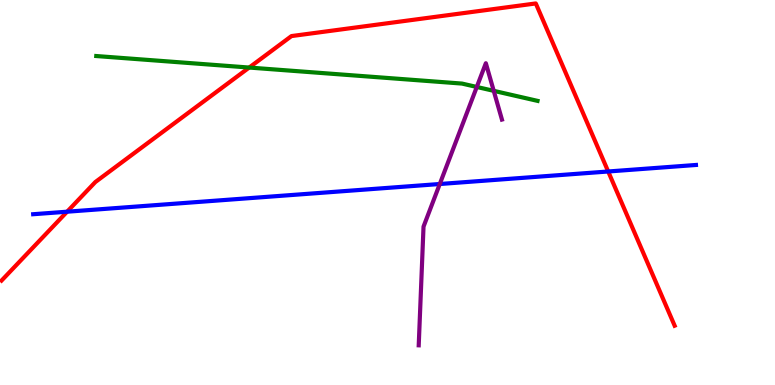[{'lines': ['blue', 'red'], 'intersections': [{'x': 0.866, 'y': 4.5}, {'x': 7.85, 'y': 5.55}]}, {'lines': ['green', 'red'], 'intersections': [{'x': 3.22, 'y': 8.25}]}, {'lines': ['purple', 'red'], 'intersections': []}, {'lines': ['blue', 'green'], 'intersections': []}, {'lines': ['blue', 'purple'], 'intersections': [{'x': 5.67, 'y': 5.22}]}, {'lines': ['green', 'purple'], 'intersections': [{'x': 6.15, 'y': 7.74}, {'x': 6.37, 'y': 7.64}]}]